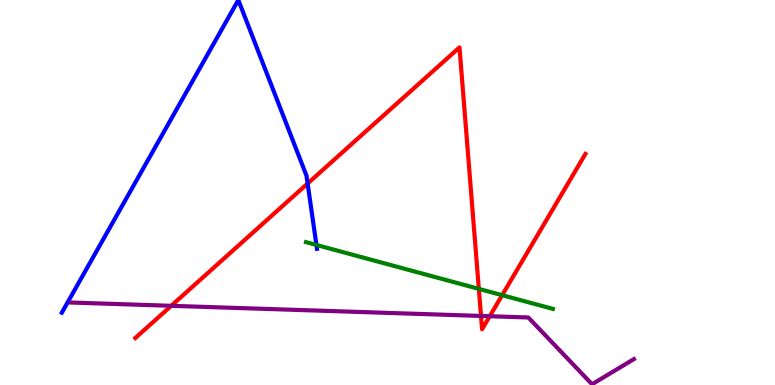[{'lines': ['blue', 'red'], 'intersections': [{'x': 3.97, 'y': 5.23}]}, {'lines': ['green', 'red'], 'intersections': [{'x': 6.18, 'y': 2.5}, {'x': 6.48, 'y': 2.33}]}, {'lines': ['purple', 'red'], 'intersections': [{'x': 2.21, 'y': 2.06}, {'x': 6.21, 'y': 1.79}, {'x': 6.32, 'y': 1.79}]}, {'lines': ['blue', 'green'], 'intersections': [{'x': 4.08, 'y': 3.64}]}, {'lines': ['blue', 'purple'], 'intersections': []}, {'lines': ['green', 'purple'], 'intersections': []}]